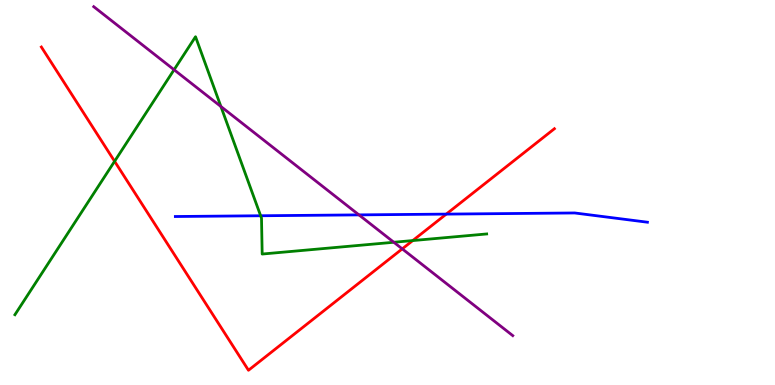[{'lines': ['blue', 'red'], 'intersections': [{'x': 5.76, 'y': 4.44}]}, {'lines': ['green', 'red'], 'intersections': [{'x': 1.48, 'y': 5.81}, {'x': 5.33, 'y': 3.75}]}, {'lines': ['purple', 'red'], 'intersections': [{'x': 5.19, 'y': 3.54}]}, {'lines': ['blue', 'green'], 'intersections': [{'x': 3.36, 'y': 4.4}]}, {'lines': ['blue', 'purple'], 'intersections': [{'x': 4.63, 'y': 4.42}]}, {'lines': ['green', 'purple'], 'intersections': [{'x': 2.25, 'y': 8.19}, {'x': 2.85, 'y': 7.23}, {'x': 5.08, 'y': 3.71}]}]